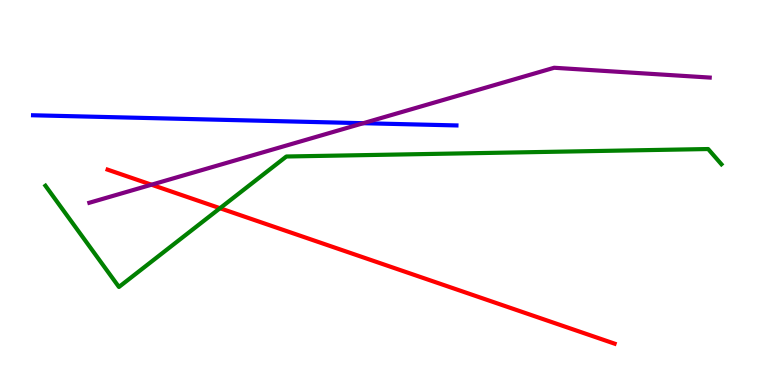[{'lines': ['blue', 'red'], 'intersections': []}, {'lines': ['green', 'red'], 'intersections': [{'x': 2.84, 'y': 4.59}]}, {'lines': ['purple', 'red'], 'intersections': [{'x': 1.95, 'y': 5.2}]}, {'lines': ['blue', 'green'], 'intersections': []}, {'lines': ['blue', 'purple'], 'intersections': [{'x': 4.69, 'y': 6.8}]}, {'lines': ['green', 'purple'], 'intersections': []}]